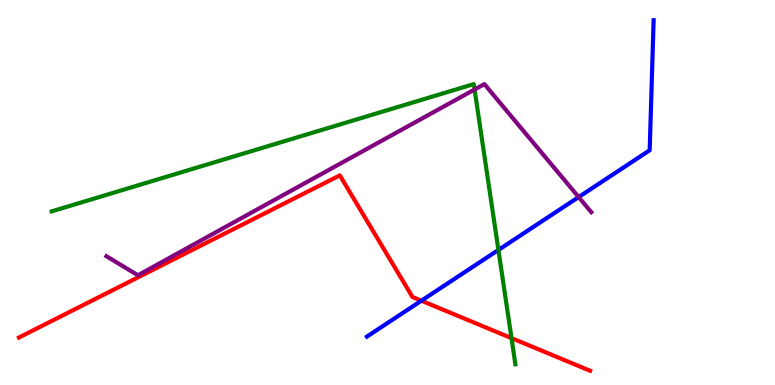[{'lines': ['blue', 'red'], 'intersections': [{'x': 5.44, 'y': 2.19}]}, {'lines': ['green', 'red'], 'intersections': [{'x': 6.6, 'y': 1.22}]}, {'lines': ['purple', 'red'], 'intersections': []}, {'lines': ['blue', 'green'], 'intersections': [{'x': 6.43, 'y': 3.51}]}, {'lines': ['blue', 'purple'], 'intersections': [{'x': 7.47, 'y': 4.88}]}, {'lines': ['green', 'purple'], 'intersections': [{'x': 6.12, 'y': 7.67}]}]